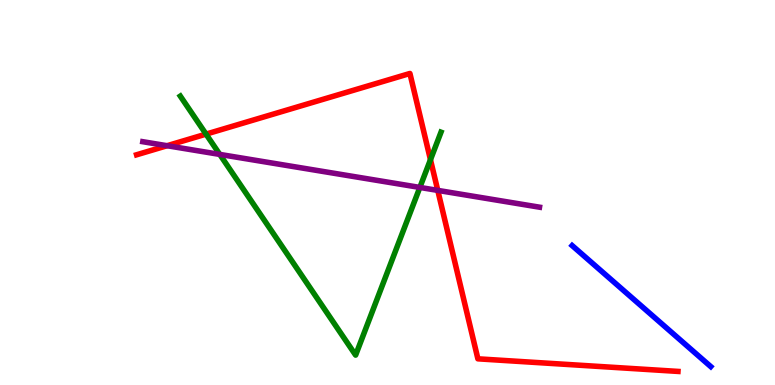[{'lines': ['blue', 'red'], 'intersections': []}, {'lines': ['green', 'red'], 'intersections': [{'x': 2.66, 'y': 6.52}, {'x': 5.55, 'y': 5.85}]}, {'lines': ['purple', 'red'], 'intersections': [{'x': 2.16, 'y': 6.22}, {'x': 5.65, 'y': 5.05}]}, {'lines': ['blue', 'green'], 'intersections': []}, {'lines': ['blue', 'purple'], 'intersections': []}, {'lines': ['green', 'purple'], 'intersections': [{'x': 2.84, 'y': 5.99}, {'x': 5.42, 'y': 5.13}]}]